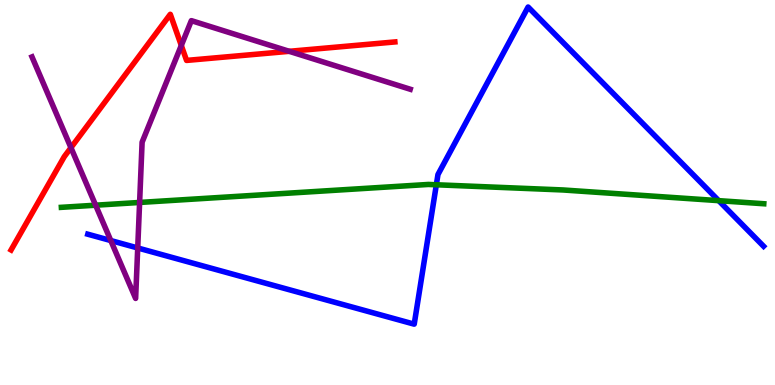[{'lines': ['blue', 'red'], 'intersections': []}, {'lines': ['green', 'red'], 'intersections': []}, {'lines': ['purple', 'red'], 'intersections': [{'x': 0.916, 'y': 6.16}, {'x': 2.34, 'y': 8.82}, {'x': 3.73, 'y': 8.67}]}, {'lines': ['blue', 'green'], 'intersections': [{'x': 5.63, 'y': 5.2}, {'x': 9.27, 'y': 4.79}]}, {'lines': ['blue', 'purple'], 'intersections': [{'x': 1.43, 'y': 3.75}, {'x': 1.78, 'y': 3.56}]}, {'lines': ['green', 'purple'], 'intersections': [{'x': 1.23, 'y': 4.67}, {'x': 1.8, 'y': 4.74}]}]